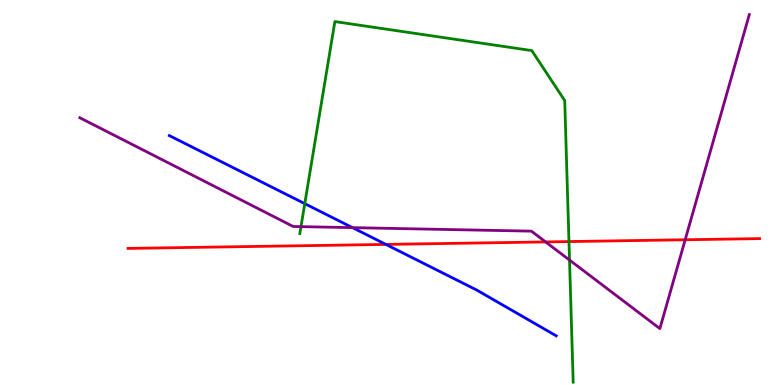[{'lines': ['blue', 'red'], 'intersections': [{'x': 4.98, 'y': 3.65}]}, {'lines': ['green', 'red'], 'intersections': [{'x': 7.34, 'y': 3.73}]}, {'lines': ['purple', 'red'], 'intersections': [{'x': 7.04, 'y': 3.72}, {'x': 8.84, 'y': 3.77}]}, {'lines': ['blue', 'green'], 'intersections': [{'x': 3.93, 'y': 4.71}]}, {'lines': ['blue', 'purple'], 'intersections': [{'x': 4.55, 'y': 4.09}]}, {'lines': ['green', 'purple'], 'intersections': [{'x': 3.88, 'y': 4.11}, {'x': 7.35, 'y': 3.25}]}]